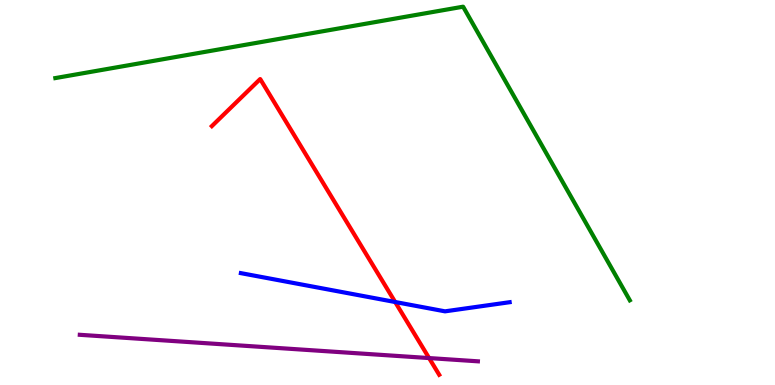[{'lines': ['blue', 'red'], 'intersections': [{'x': 5.1, 'y': 2.16}]}, {'lines': ['green', 'red'], 'intersections': []}, {'lines': ['purple', 'red'], 'intersections': [{'x': 5.54, 'y': 0.7}]}, {'lines': ['blue', 'green'], 'intersections': []}, {'lines': ['blue', 'purple'], 'intersections': []}, {'lines': ['green', 'purple'], 'intersections': []}]